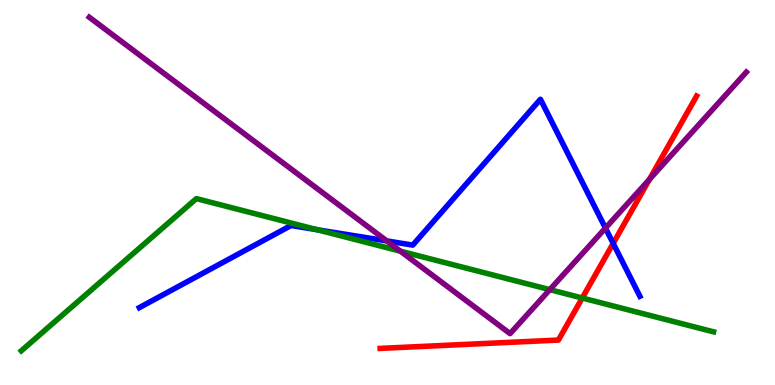[{'lines': ['blue', 'red'], 'intersections': [{'x': 7.91, 'y': 3.68}]}, {'lines': ['green', 'red'], 'intersections': [{'x': 7.51, 'y': 2.26}]}, {'lines': ['purple', 'red'], 'intersections': [{'x': 8.38, 'y': 5.34}]}, {'lines': ['blue', 'green'], 'intersections': [{'x': 4.09, 'y': 4.03}]}, {'lines': ['blue', 'purple'], 'intersections': [{'x': 4.99, 'y': 3.74}, {'x': 7.81, 'y': 4.08}]}, {'lines': ['green', 'purple'], 'intersections': [{'x': 5.17, 'y': 3.48}, {'x': 7.09, 'y': 2.48}]}]